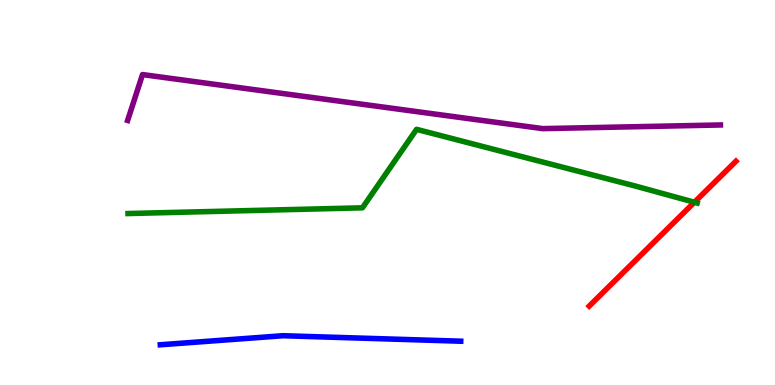[{'lines': ['blue', 'red'], 'intersections': []}, {'lines': ['green', 'red'], 'intersections': [{'x': 8.96, 'y': 4.75}]}, {'lines': ['purple', 'red'], 'intersections': []}, {'lines': ['blue', 'green'], 'intersections': []}, {'lines': ['blue', 'purple'], 'intersections': []}, {'lines': ['green', 'purple'], 'intersections': []}]